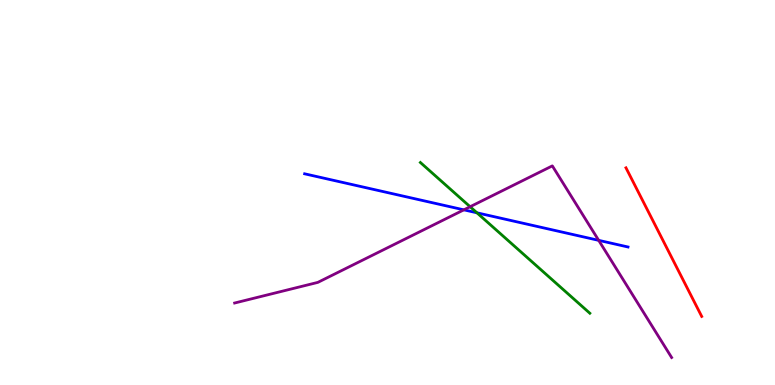[{'lines': ['blue', 'red'], 'intersections': []}, {'lines': ['green', 'red'], 'intersections': []}, {'lines': ['purple', 'red'], 'intersections': []}, {'lines': ['blue', 'green'], 'intersections': [{'x': 6.15, 'y': 4.47}]}, {'lines': ['blue', 'purple'], 'intersections': [{'x': 5.99, 'y': 4.55}, {'x': 7.73, 'y': 3.76}]}, {'lines': ['green', 'purple'], 'intersections': [{'x': 6.07, 'y': 4.63}]}]